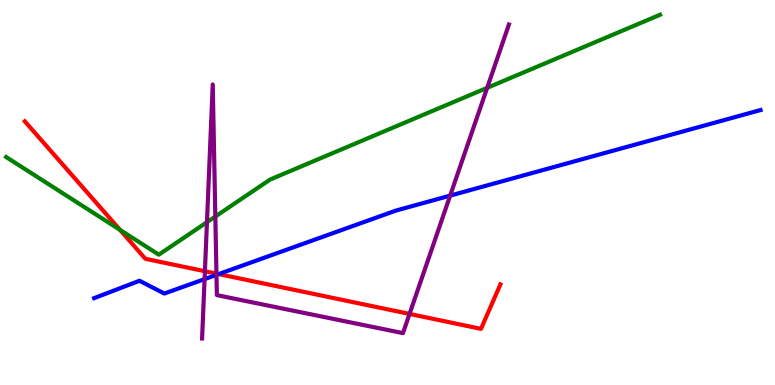[{'lines': ['blue', 'red'], 'intersections': [{'x': 2.82, 'y': 2.88}]}, {'lines': ['green', 'red'], 'intersections': [{'x': 1.55, 'y': 4.03}]}, {'lines': ['purple', 'red'], 'intersections': [{'x': 2.64, 'y': 2.96}, {'x': 2.79, 'y': 2.89}, {'x': 5.28, 'y': 1.85}]}, {'lines': ['blue', 'green'], 'intersections': []}, {'lines': ['blue', 'purple'], 'intersections': [{'x': 2.64, 'y': 2.75}, {'x': 2.79, 'y': 2.86}, {'x': 5.81, 'y': 4.92}]}, {'lines': ['green', 'purple'], 'intersections': [{'x': 2.67, 'y': 4.23}, {'x': 2.78, 'y': 4.38}, {'x': 6.29, 'y': 7.72}]}]